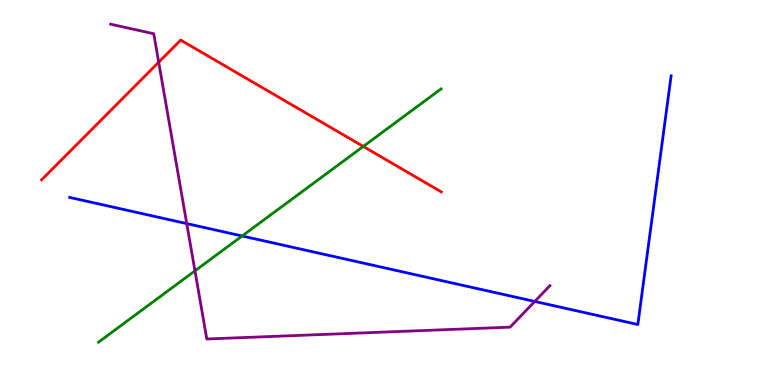[{'lines': ['blue', 'red'], 'intersections': []}, {'lines': ['green', 'red'], 'intersections': [{'x': 4.69, 'y': 6.2}]}, {'lines': ['purple', 'red'], 'intersections': [{'x': 2.05, 'y': 8.38}]}, {'lines': ['blue', 'green'], 'intersections': [{'x': 3.12, 'y': 3.87}]}, {'lines': ['blue', 'purple'], 'intersections': [{'x': 2.41, 'y': 4.19}, {'x': 6.9, 'y': 2.17}]}, {'lines': ['green', 'purple'], 'intersections': [{'x': 2.52, 'y': 2.96}]}]